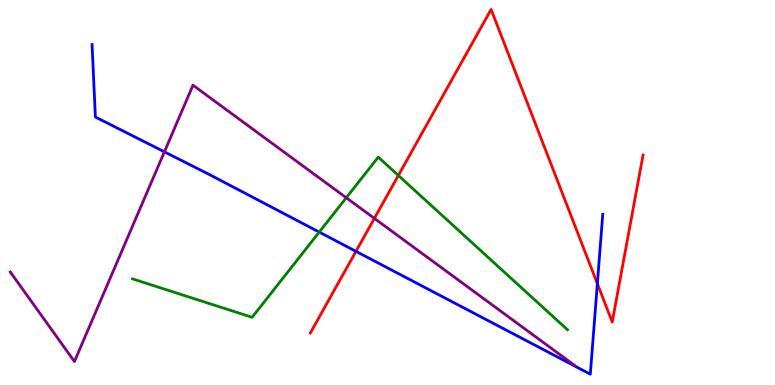[{'lines': ['blue', 'red'], 'intersections': [{'x': 4.59, 'y': 3.47}, {'x': 7.71, 'y': 2.63}]}, {'lines': ['green', 'red'], 'intersections': [{'x': 5.14, 'y': 5.44}]}, {'lines': ['purple', 'red'], 'intersections': [{'x': 4.83, 'y': 4.33}]}, {'lines': ['blue', 'green'], 'intersections': [{'x': 4.12, 'y': 3.97}]}, {'lines': ['blue', 'purple'], 'intersections': [{'x': 2.12, 'y': 6.06}]}, {'lines': ['green', 'purple'], 'intersections': [{'x': 4.47, 'y': 4.86}]}]